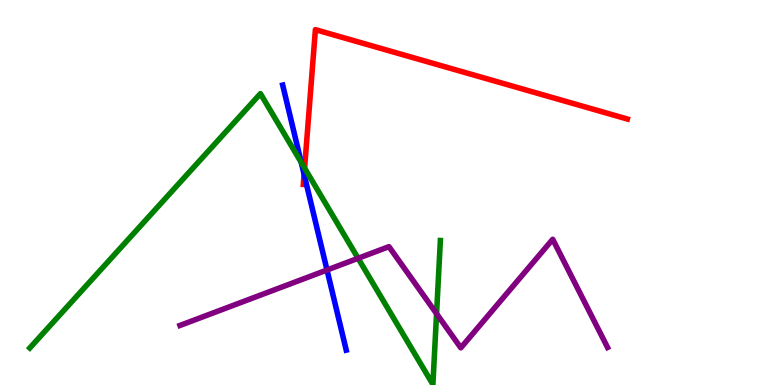[{'lines': ['blue', 'red'], 'intersections': [{'x': 3.92, 'y': 5.47}]}, {'lines': ['green', 'red'], 'intersections': [{'x': 3.93, 'y': 5.63}]}, {'lines': ['purple', 'red'], 'intersections': []}, {'lines': ['blue', 'green'], 'intersections': [{'x': 3.89, 'y': 5.78}]}, {'lines': ['blue', 'purple'], 'intersections': [{'x': 4.22, 'y': 2.99}]}, {'lines': ['green', 'purple'], 'intersections': [{'x': 4.62, 'y': 3.29}, {'x': 5.63, 'y': 1.85}]}]